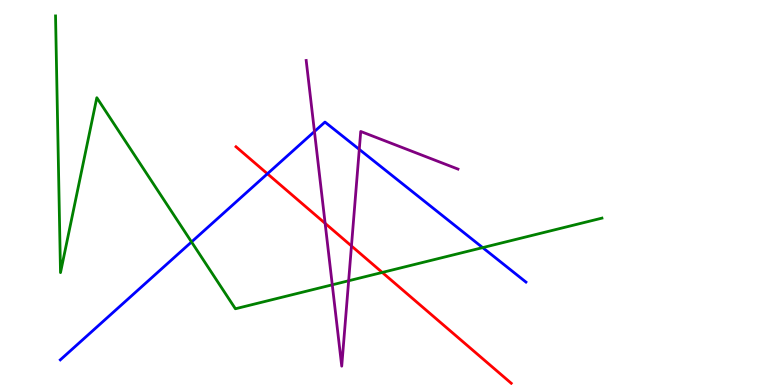[{'lines': ['blue', 'red'], 'intersections': [{'x': 3.45, 'y': 5.49}]}, {'lines': ['green', 'red'], 'intersections': [{'x': 4.93, 'y': 2.92}]}, {'lines': ['purple', 'red'], 'intersections': [{'x': 4.2, 'y': 4.2}, {'x': 4.53, 'y': 3.61}]}, {'lines': ['blue', 'green'], 'intersections': [{'x': 2.47, 'y': 3.72}, {'x': 6.23, 'y': 3.57}]}, {'lines': ['blue', 'purple'], 'intersections': [{'x': 4.06, 'y': 6.58}, {'x': 4.64, 'y': 6.12}]}, {'lines': ['green', 'purple'], 'intersections': [{'x': 4.29, 'y': 2.6}, {'x': 4.5, 'y': 2.71}]}]